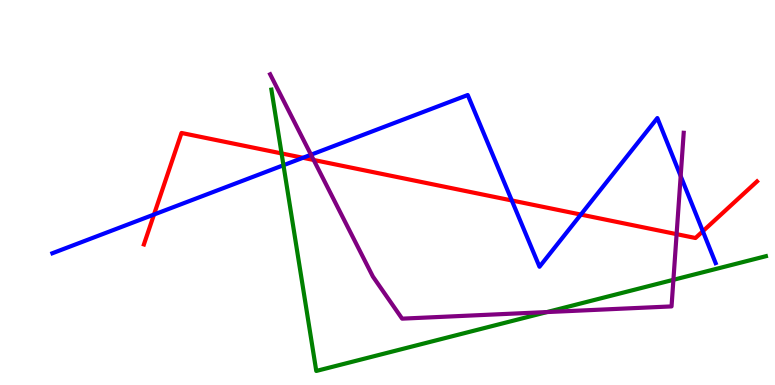[{'lines': ['blue', 'red'], 'intersections': [{'x': 1.99, 'y': 4.43}, {'x': 3.91, 'y': 5.9}, {'x': 6.6, 'y': 4.79}, {'x': 7.49, 'y': 4.43}, {'x': 9.07, 'y': 3.99}]}, {'lines': ['green', 'red'], 'intersections': [{'x': 3.63, 'y': 6.02}]}, {'lines': ['purple', 'red'], 'intersections': [{'x': 4.05, 'y': 5.84}, {'x': 8.73, 'y': 3.92}]}, {'lines': ['blue', 'green'], 'intersections': [{'x': 3.66, 'y': 5.71}]}, {'lines': ['blue', 'purple'], 'intersections': [{'x': 4.01, 'y': 5.98}, {'x': 8.78, 'y': 5.43}]}, {'lines': ['green', 'purple'], 'intersections': [{'x': 7.06, 'y': 1.89}, {'x': 8.69, 'y': 2.73}]}]